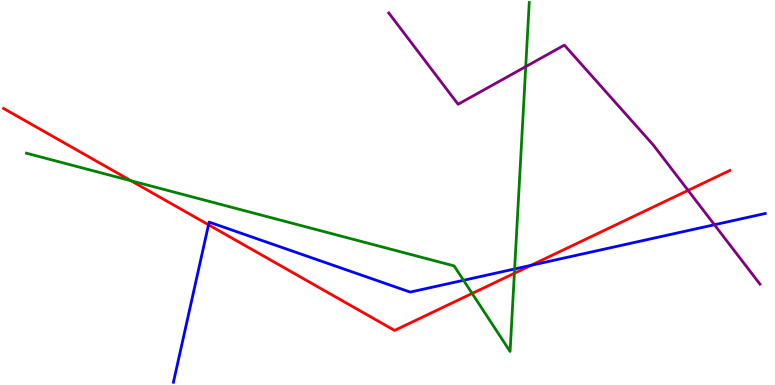[{'lines': ['blue', 'red'], 'intersections': [{'x': 2.69, 'y': 4.16}, {'x': 6.85, 'y': 3.11}]}, {'lines': ['green', 'red'], 'intersections': [{'x': 1.69, 'y': 5.31}, {'x': 6.09, 'y': 2.38}, {'x': 6.64, 'y': 2.9}]}, {'lines': ['purple', 'red'], 'intersections': [{'x': 8.88, 'y': 5.05}]}, {'lines': ['blue', 'green'], 'intersections': [{'x': 5.98, 'y': 2.72}, {'x': 6.64, 'y': 3.01}]}, {'lines': ['blue', 'purple'], 'intersections': [{'x': 9.22, 'y': 4.16}]}, {'lines': ['green', 'purple'], 'intersections': [{'x': 6.78, 'y': 8.27}]}]